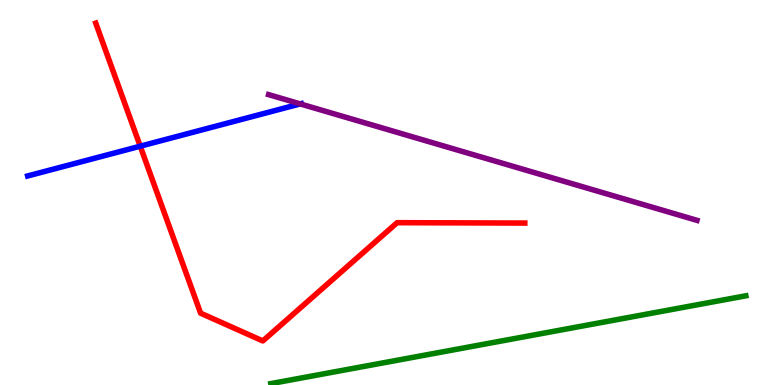[{'lines': ['blue', 'red'], 'intersections': [{'x': 1.81, 'y': 6.2}]}, {'lines': ['green', 'red'], 'intersections': []}, {'lines': ['purple', 'red'], 'intersections': []}, {'lines': ['blue', 'green'], 'intersections': []}, {'lines': ['blue', 'purple'], 'intersections': [{'x': 3.87, 'y': 7.3}]}, {'lines': ['green', 'purple'], 'intersections': []}]